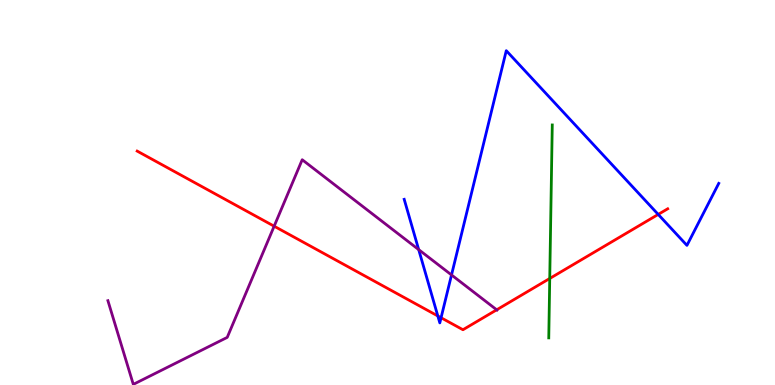[{'lines': ['blue', 'red'], 'intersections': [{'x': 5.65, 'y': 1.79}, {'x': 5.69, 'y': 1.75}, {'x': 8.49, 'y': 4.43}]}, {'lines': ['green', 'red'], 'intersections': [{'x': 7.09, 'y': 2.77}]}, {'lines': ['purple', 'red'], 'intersections': [{'x': 3.54, 'y': 4.12}, {'x': 6.41, 'y': 1.95}]}, {'lines': ['blue', 'green'], 'intersections': []}, {'lines': ['blue', 'purple'], 'intersections': [{'x': 5.4, 'y': 3.52}, {'x': 5.83, 'y': 2.86}]}, {'lines': ['green', 'purple'], 'intersections': []}]